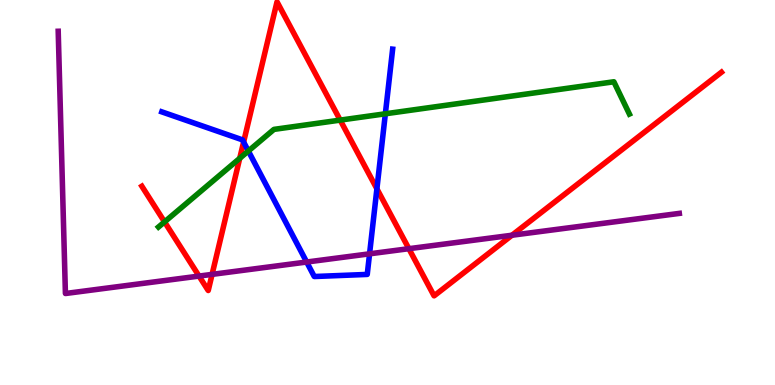[{'lines': ['blue', 'red'], 'intersections': [{'x': 3.14, 'y': 6.31}, {'x': 4.86, 'y': 5.1}]}, {'lines': ['green', 'red'], 'intersections': [{'x': 2.12, 'y': 4.24}, {'x': 3.09, 'y': 5.89}, {'x': 4.39, 'y': 6.88}]}, {'lines': ['purple', 'red'], 'intersections': [{'x': 2.57, 'y': 2.83}, {'x': 2.74, 'y': 2.87}, {'x': 5.28, 'y': 3.54}, {'x': 6.61, 'y': 3.89}]}, {'lines': ['blue', 'green'], 'intersections': [{'x': 3.2, 'y': 6.08}, {'x': 4.97, 'y': 7.04}]}, {'lines': ['blue', 'purple'], 'intersections': [{'x': 3.96, 'y': 3.19}, {'x': 4.77, 'y': 3.41}]}, {'lines': ['green', 'purple'], 'intersections': []}]